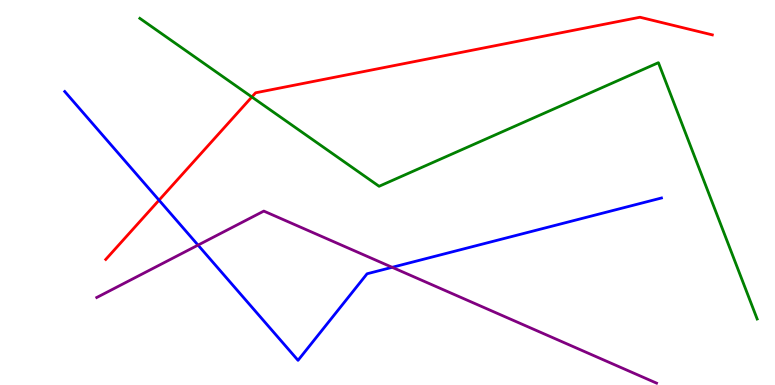[{'lines': ['blue', 'red'], 'intersections': [{'x': 2.05, 'y': 4.8}]}, {'lines': ['green', 'red'], 'intersections': [{'x': 3.25, 'y': 7.48}]}, {'lines': ['purple', 'red'], 'intersections': []}, {'lines': ['blue', 'green'], 'intersections': []}, {'lines': ['blue', 'purple'], 'intersections': [{'x': 2.56, 'y': 3.63}, {'x': 5.06, 'y': 3.06}]}, {'lines': ['green', 'purple'], 'intersections': []}]